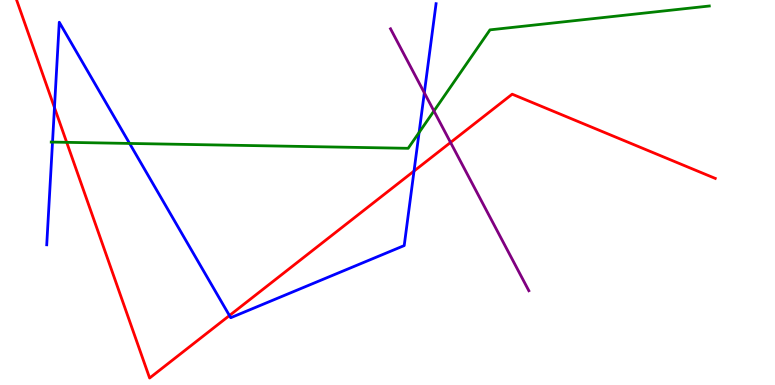[{'lines': ['blue', 'red'], 'intersections': [{'x': 0.703, 'y': 7.21}, {'x': 2.96, 'y': 1.8}, {'x': 5.34, 'y': 5.56}]}, {'lines': ['green', 'red'], 'intersections': [{'x': 0.861, 'y': 6.3}]}, {'lines': ['purple', 'red'], 'intersections': [{'x': 5.81, 'y': 6.3}]}, {'lines': ['blue', 'green'], 'intersections': [{'x': 0.678, 'y': 6.31}, {'x': 1.67, 'y': 6.27}, {'x': 5.41, 'y': 6.56}]}, {'lines': ['blue', 'purple'], 'intersections': [{'x': 5.48, 'y': 7.59}]}, {'lines': ['green', 'purple'], 'intersections': [{'x': 5.6, 'y': 7.12}]}]